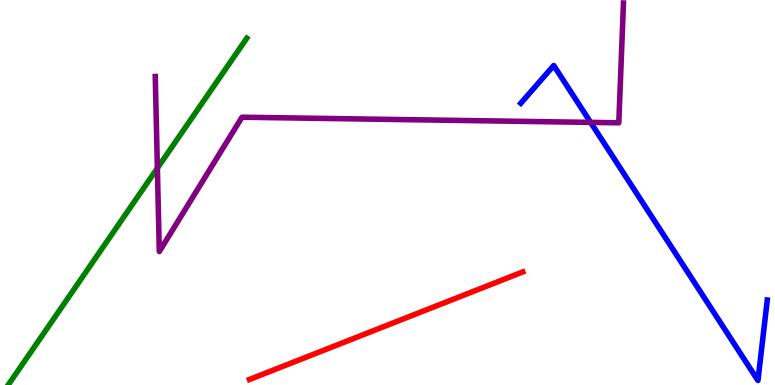[{'lines': ['blue', 'red'], 'intersections': []}, {'lines': ['green', 'red'], 'intersections': []}, {'lines': ['purple', 'red'], 'intersections': []}, {'lines': ['blue', 'green'], 'intersections': []}, {'lines': ['blue', 'purple'], 'intersections': [{'x': 7.62, 'y': 6.82}]}, {'lines': ['green', 'purple'], 'intersections': [{'x': 2.03, 'y': 5.63}]}]